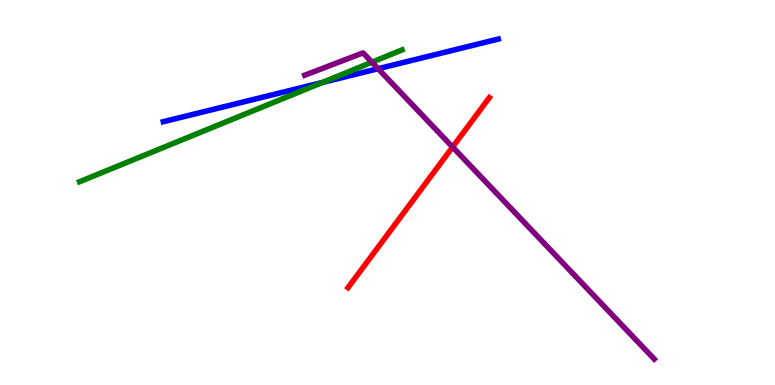[{'lines': ['blue', 'red'], 'intersections': []}, {'lines': ['green', 'red'], 'intersections': []}, {'lines': ['purple', 'red'], 'intersections': [{'x': 5.84, 'y': 6.18}]}, {'lines': ['blue', 'green'], 'intersections': [{'x': 4.16, 'y': 7.86}]}, {'lines': ['blue', 'purple'], 'intersections': [{'x': 4.88, 'y': 8.22}]}, {'lines': ['green', 'purple'], 'intersections': [{'x': 4.8, 'y': 8.38}]}]